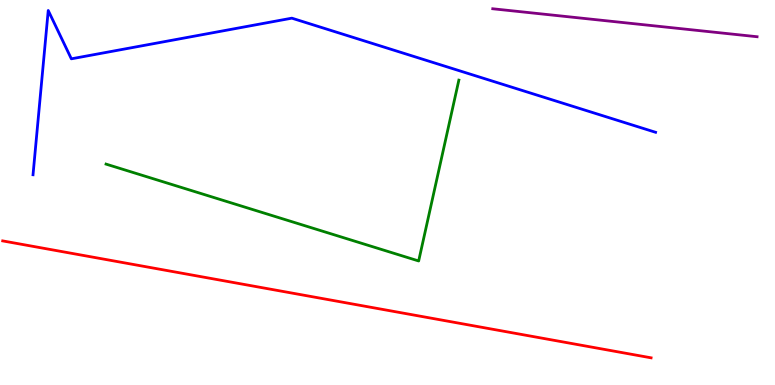[{'lines': ['blue', 'red'], 'intersections': []}, {'lines': ['green', 'red'], 'intersections': []}, {'lines': ['purple', 'red'], 'intersections': []}, {'lines': ['blue', 'green'], 'intersections': []}, {'lines': ['blue', 'purple'], 'intersections': []}, {'lines': ['green', 'purple'], 'intersections': []}]